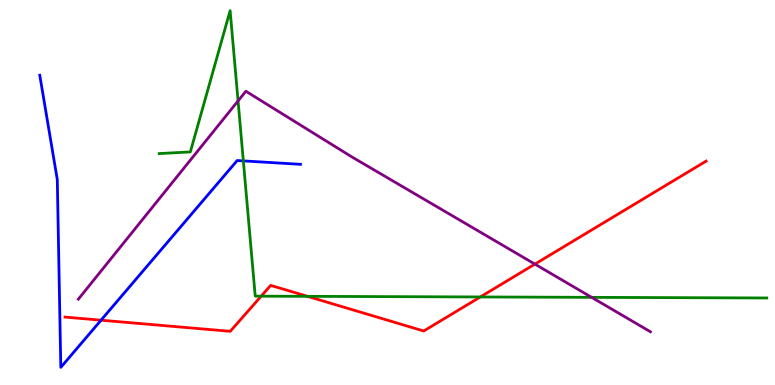[{'lines': ['blue', 'red'], 'intersections': [{'x': 1.3, 'y': 1.68}]}, {'lines': ['green', 'red'], 'intersections': [{'x': 3.37, 'y': 2.31}, {'x': 3.97, 'y': 2.3}, {'x': 6.2, 'y': 2.29}]}, {'lines': ['purple', 'red'], 'intersections': [{'x': 6.9, 'y': 3.14}]}, {'lines': ['blue', 'green'], 'intersections': [{'x': 3.14, 'y': 5.82}]}, {'lines': ['blue', 'purple'], 'intersections': []}, {'lines': ['green', 'purple'], 'intersections': [{'x': 3.07, 'y': 7.38}, {'x': 7.63, 'y': 2.28}]}]